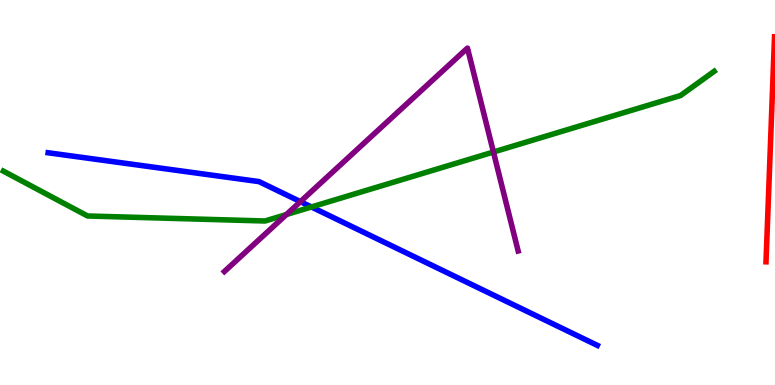[{'lines': ['blue', 'red'], 'intersections': []}, {'lines': ['green', 'red'], 'intersections': []}, {'lines': ['purple', 'red'], 'intersections': []}, {'lines': ['blue', 'green'], 'intersections': [{'x': 4.02, 'y': 4.62}]}, {'lines': ['blue', 'purple'], 'intersections': [{'x': 3.88, 'y': 4.76}]}, {'lines': ['green', 'purple'], 'intersections': [{'x': 3.7, 'y': 4.43}, {'x': 6.37, 'y': 6.05}]}]